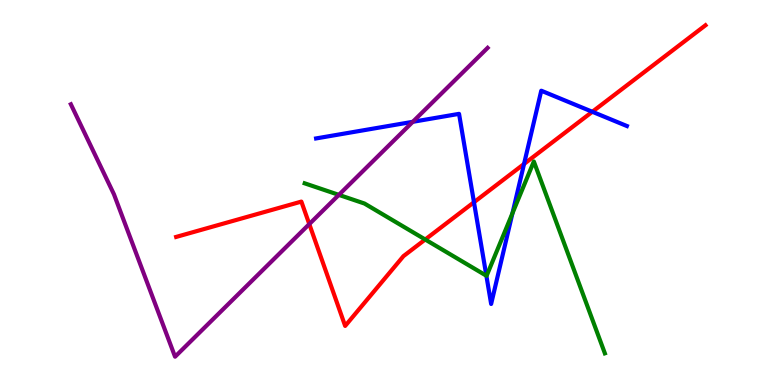[{'lines': ['blue', 'red'], 'intersections': [{'x': 6.12, 'y': 4.75}, {'x': 6.76, 'y': 5.74}, {'x': 7.64, 'y': 7.1}]}, {'lines': ['green', 'red'], 'intersections': [{'x': 5.49, 'y': 3.78}]}, {'lines': ['purple', 'red'], 'intersections': [{'x': 3.99, 'y': 4.18}]}, {'lines': ['blue', 'green'], 'intersections': [{'x': 6.28, 'y': 2.84}, {'x': 6.61, 'y': 4.46}]}, {'lines': ['blue', 'purple'], 'intersections': [{'x': 5.33, 'y': 6.84}]}, {'lines': ['green', 'purple'], 'intersections': [{'x': 4.37, 'y': 4.94}]}]